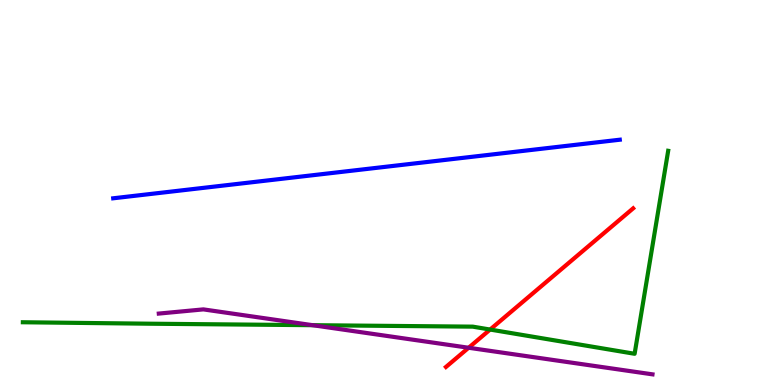[{'lines': ['blue', 'red'], 'intersections': []}, {'lines': ['green', 'red'], 'intersections': [{'x': 6.32, 'y': 1.44}]}, {'lines': ['purple', 'red'], 'intersections': [{'x': 6.05, 'y': 0.967}]}, {'lines': ['blue', 'green'], 'intersections': []}, {'lines': ['blue', 'purple'], 'intersections': []}, {'lines': ['green', 'purple'], 'intersections': [{'x': 4.03, 'y': 1.55}]}]